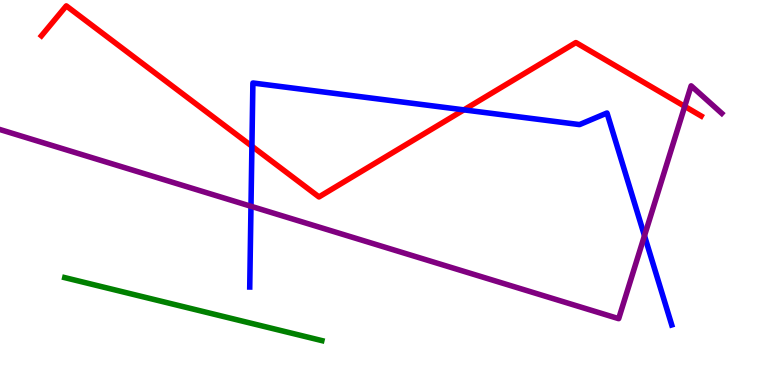[{'lines': ['blue', 'red'], 'intersections': [{'x': 3.25, 'y': 6.2}, {'x': 5.99, 'y': 7.15}]}, {'lines': ['green', 'red'], 'intersections': []}, {'lines': ['purple', 'red'], 'intersections': [{'x': 8.84, 'y': 7.24}]}, {'lines': ['blue', 'green'], 'intersections': []}, {'lines': ['blue', 'purple'], 'intersections': [{'x': 3.24, 'y': 4.64}, {'x': 8.32, 'y': 3.88}]}, {'lines': ['green', 'purple'], 'intersections': []}]